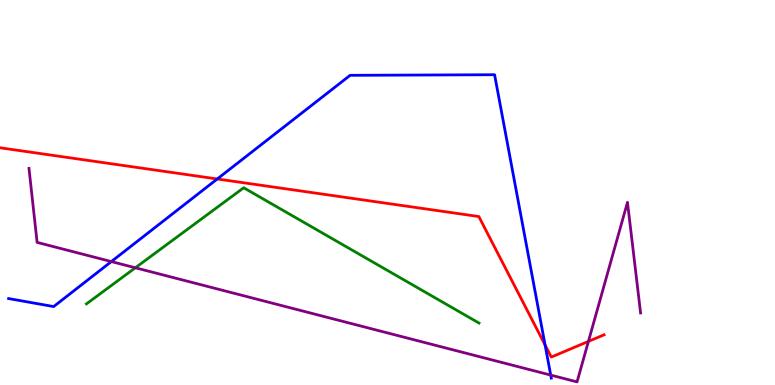[{'lines': ['blue', 'red'], 'intersections': [{'x': 2.8, 'y': 5.35}, {'x': 7.03, 'y': 1.04}]}, {'lines': ['green', 'red'], 'intersections': []}, {'lines': ['purple', 'red'], 'intersections': [{'x': 7.59, 'y': 1.13}]}, {'lines': ['blue', 'green'], 'intersections': []}, {'lines': ['blue', 'purple'], 'intersections': [{'x': 1.44, 'y': 3.21}, {'x': 7.11, 'y': 0.257}]}, {'lines': ['green', 'purple'], 'intersections': [{'x': 1.75, 'y': 3.04}]}]